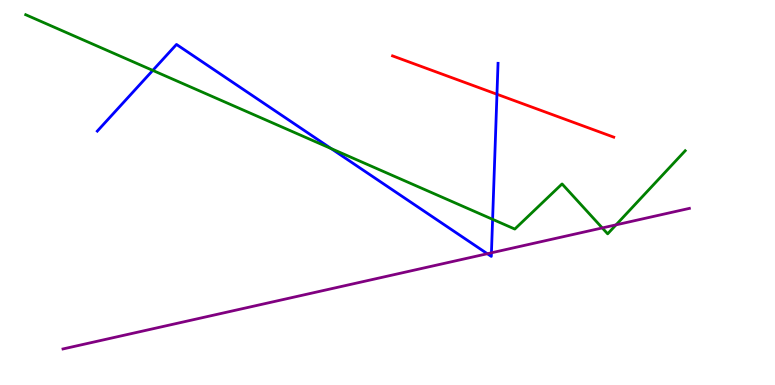[{'lines': ['blue', 'red'], 'intersections': [{'x': 6.41, 'y': 7.55}]}, {'lines': ['green', 'red'], 'intersections': []}, {'lines': ['purple', 'red'], 'intersections': []}, {'lines': ['blue', 'green'], 'intersections': [{'x': 1.97, 'y': 8.17}, {'x': 4.27, 'y': 6.14}, {'x': 6.36, 'y': 4.3}]}, {'lines': ['blue', 'purple'], 'intersections': [{'x': 6.29, 'y': 3.41}, {'x': 6.34, 'y': 3.43}]}, {'lines': ['green', 'purple'], 'intersections': [{'x': 7.77, 'y': 4.08}, {'x': 7.95, 'y': 4.16}]}]